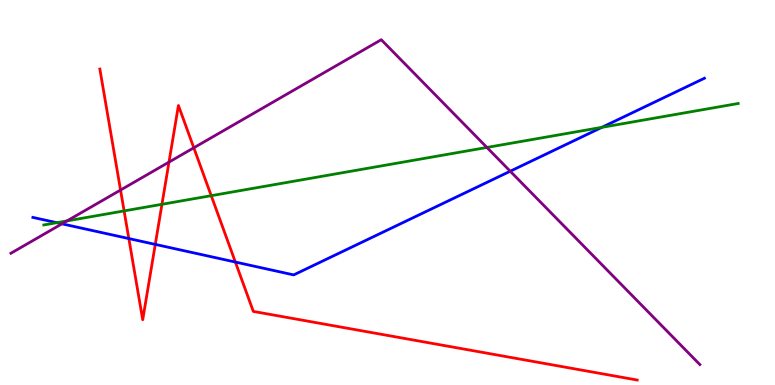[{'lines': ['blue', 'red'], 'intersections': [{'x': 1.66, 'y': 3.8}, {'x': 2.0, 'y': 3.65}, {'x': 3.04, 'y': 3.19}]}, {'lines': ['green', 'red'], 'intersections': [{'x': 1.6, 'y': 4.52}, {'x': 2.09, 'y': 4.69}, {'x': 2.73, 'y': 4.92}]}, {'lines': ['purple', 'red'], 'intersections': [{'x': 1.56, 'y': 5.06}, {'x': 2.18, 'y': 5.79}, {'x': 2.5, 'y': 6.16}]}, {'lines': ['blue', 'green'], 'intersections': [{'x': 0.733, 'y': 4.22}, {'x': 7.77, 'y': 6.69}]}, {'lines': ['blue', 'purple'], 'intersections': [{'x': 0.799, 'y': 4.19}, {'x': 6.58, 'y': 5.55}]}, {'lines': ['green', 'purple'], 'intersections': [{'x': 0.865, 'y': 4.26}, {'x': 6.28, 'y': 6.17}]}]